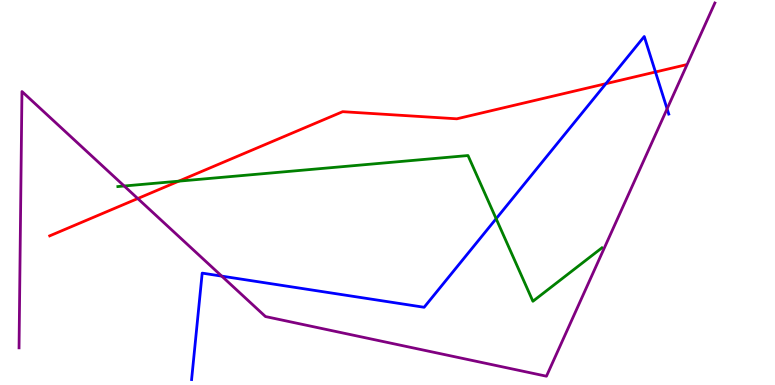[{'lines': ['blue', 'red'], 'intersections': [{'x': 7.82, 'y': 7.83}, {'x': 8.46, 'y': 8.13}]}, {'lines': ['green', 'red'], 'intersections': [{'x': 2.31, 'y': 5.29}]}, {'lines': ['purple', 'red'], 'intersections': [{'x': 1.78, 'y': 4.84}]}, {'lines': ['blue', 'green'], 'intersections': [{'x': 6.4, 'y': 4.32}]}, {'lines': ['blue', 'purple'], 'intersections': [{'x': 2.86, 'y': 2.83}, {'x': 8.61, 'y': 7.17}]}, {'lines': ['green', 'purple'], 'intersections': [{'x': 1.6, 'y': 5.17}]}]